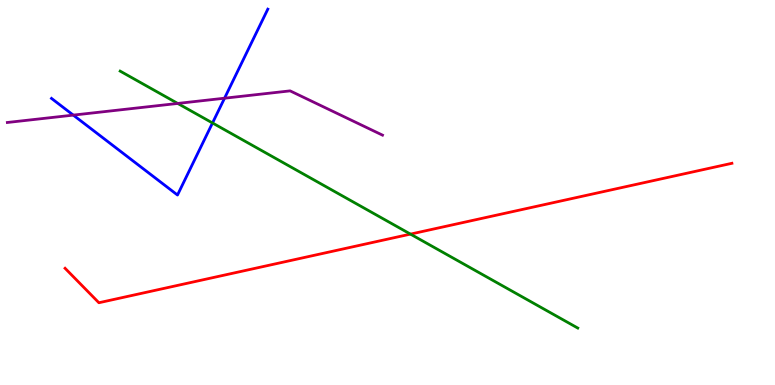[{'lines': ['blue', 'red'], 'intersections': []}, {'lines': ['green', 'red'], 'intersections': [{'x': 5.3, 'y': 3.92}]}, {'lines': ['purple', 'red'], 'intersections': []}, {'lines': ['blue', 'green'], 'intersections': [{'x': 2.74, 'y': 6.81}]}, {'lines': ['blue', 'purple'], 'intersections': [{'x': 0.946, 'y': 7.01}, {'x': 2.9, 'y': 7.45}]}, {'lines': ['green', 'purple'], 'intersections': [{'x': 2.29, 'y': 7.31}]}]